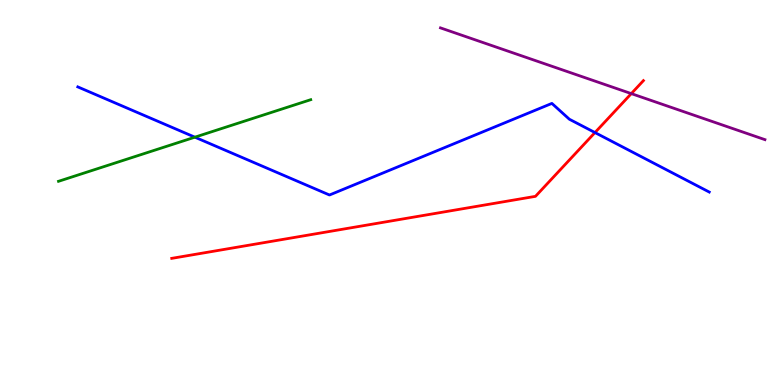[{'lines': ['blue', 'red'], 'intersections': [{'x': 7.68, 'y': 6.56}]}, {'lines': ['green', 'red'], 'intersections': []}, {'lines': ['purple', 'red'], 'intersections': [{'x': 8.15, 'y': 7.57}]}, {'lines': ['blue', 'green'], 'intersections': [{'x': 2.51, 'y': 6.44}]}, {'lines': ['blue', 'purple'], 'intersections': []}, {'lines': ['green', 'purple'], 'intersections': []}]